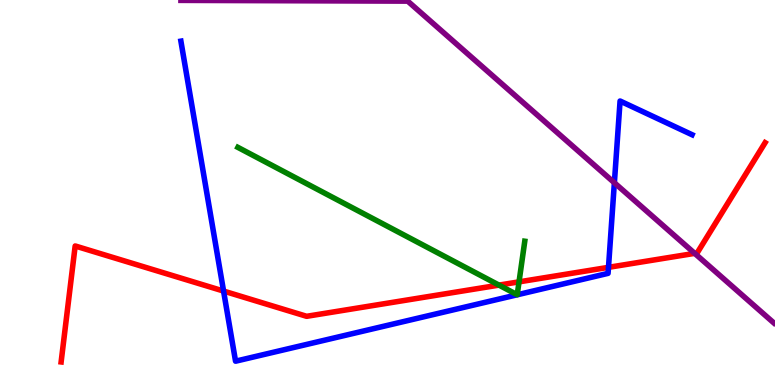[{'lines': ['blue', 'red'], 'intersections': [{'x': 2.88, 'y': 2.44}, {'x': 7.85, 'y': 3.06}]}, {'lines': ['green', 'red'], 'intersections': [{'x': 6.44, 'y': 2.59}, {'x': 6.7, 'y': 2.68}]}, {'lines': ['purple', 'red'], 'intersections': [{'x': 8.96, 'y': 3.42}]}, {'lines': ['blue', 'green'], 'intersections': []}, {'lines': ['blue', 'purple'], 'intersections': [{'x': 7.93, 'y': 5.25}]}, {'lines': ['green', 'purple'], 'intersections': []}]